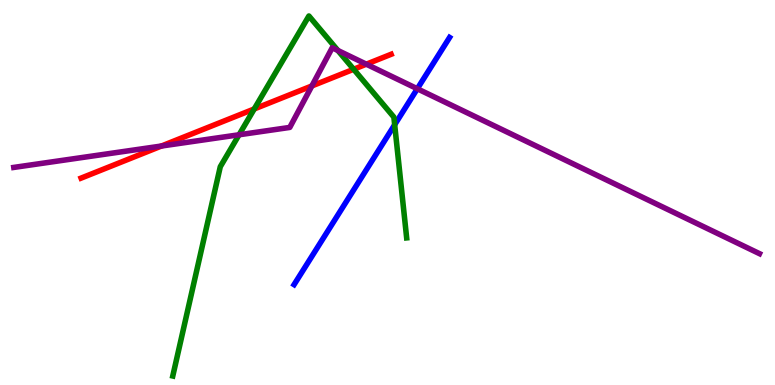[{'lines': ['blue', 'red'], 'intersections': []}, {'lines': ['green', 'red'], 'intersections': [{'x': 3.28, 'y': 7.17}, {'x': 4.56, 'y': 8.2}]}, {'lines': ['purple', 'red'], 'intersections': [{'x': 2.08, 'y': 6.21}, {'x': 4.02, 'y': 7.77}, {'x': 4.73, 'y': 8.33}]}, {'lines': ['blue', 'green'], 'intersections': [{'x': 5.09, 'y': 6.76}]}, {'lines': ['blue', 'purple'], 'intersections': [{'x': 5.38, 'y': 7.69}]}, {'lines': ['green', 'purple'], 'intersections': [{'x': 3.08, 'y': 6.5}, {'x': 4.36, 'y': 8.69}]}]